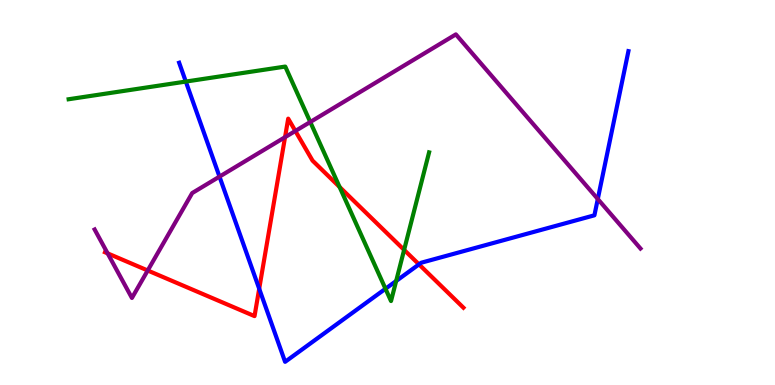[{'lines': ['blue', 'red'], 'intersections': [{'x': 3.34, 'y': 2.5}, {'x': 5.41, 'y': 3.13}]}, {'lines': ['green', 'red'], 'intersections': [{'x': 4.38, 'y': 5.14}, {'x': 5.21, 'y': 3.51}]}, {'lines': ['purple', 'red'], 'intersections': [{'x': 1.39, 'y': 3.42}, {'x': 1.91, 'y': 2.97}, {'x': 3.68, 'y': 6.44}, {'x': 3.81, 'y': 6.6}]}, {'lines': ['blue', 'green'], 'intersections': [{'x': 2.4, 'y': 7.88}, {'x': 4.97, 'y': 2.5}, {'x': 5.11, 'y': 2.7}]}, {'lines': ['blue', 'purple'], 'intersections': [{'x': 2.83, 'y': 5.41}, {'x': 7.71, 'y': 4.83}]}, {'lines': ['green', 'purple'], 'intersections': [{'x': 4.0, 'y': 6.83}]}]